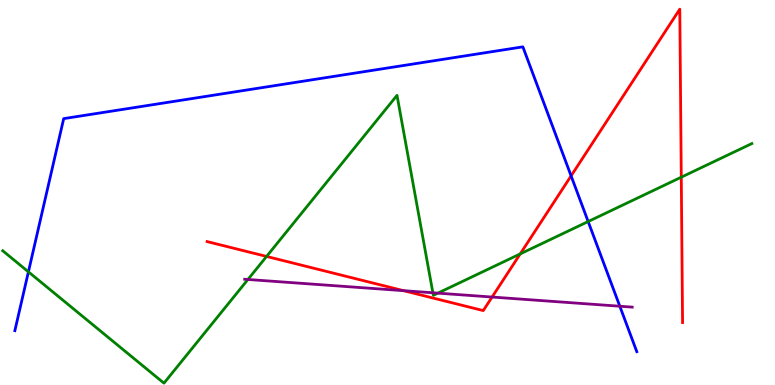[{'lines': ['blue', 'red'], 'intersections': [{'x': 7.37, 'y': 5.43}]}, {'lines': ['green', 'red'], 'intersections': [{'x': 3.44, 'y': 3.34}, {'x': 6.71, 'y': 3.4}, {'x': 8.79, 'y': 5.4}]}, {'lines': ['purple', 'red'], 'intersections': [{'x': 5.21, 'y': 2.45}, {'x': 6.35, 'y': 2.28}]}, {'lines': ['blue', 'green'], 'intersections': [{'x': 0.367, 'y': 2.94}, {'x': 7.59, 'y': 4.25}]}, {'lines': ['blue', 'purple'], 'intersections': [{'x': 8.0, 'y': 2.05}]}, {'lines': ['green', 'purple'], 'intersections': [{'x': 3.2, 'y': 2.74}, {'x': 5.59, 'y': 2.4}, {'x': 5.65, 'y': 2.39}]}]